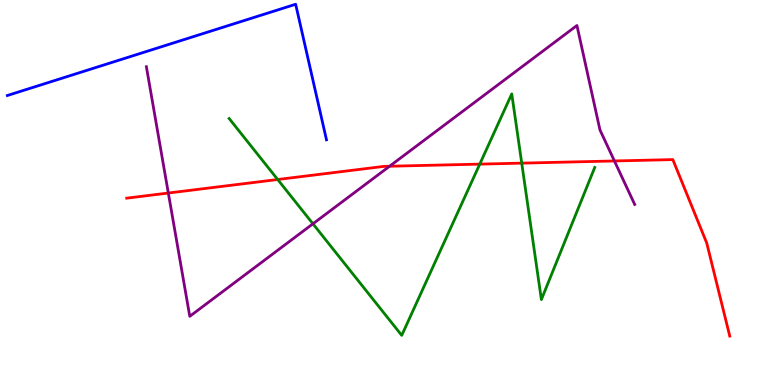[{'lines': ['blue', 'red'], 'intersections': []}, {'lines': ['green', 'red'], 'intersections': [{'x': 3.58, 'y': 5.34}, {'x': 6.19, 'y': 5.74}, {'x': 6.73, 'y': 5.76}]}, {'lines': ['purple', 'red'], 'intersections': [{'x': 2.17, 'y': 4.99}, {'x': 5.03, 'y': 5.68}, {'x': 7.93, 'y': 5.82}]}, {'lines': ['blue', 'green'], 'intersections': []}, {'lines': ['blue', 'purple'], 'intersections': []}, {'lines': ['green', 'purple'], 'intersections': [{'x': 4.04, 'y': 4.19}]}]